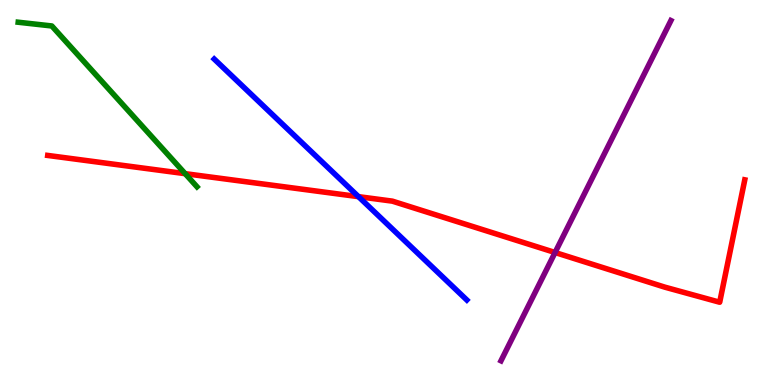[{'lines': ['blue', 'red'], 'intersections': [{'x': 4.63, 'y': 4.89}]}, {'lines': ['green', 'red'], 'intersections': [{'x': 2.39, 'y': 5.49}]}, {'lines': ['purple', 'red'], 'intersections': [{'x': 7.16, 'y': 3.44}]}, {'lines': ['blue', 'green'], 'intersections': []}, {'lines': ['blue', 'purple'], 'intersections': []}, {'lines': ['green', 'purple'], 'intersections': []}]